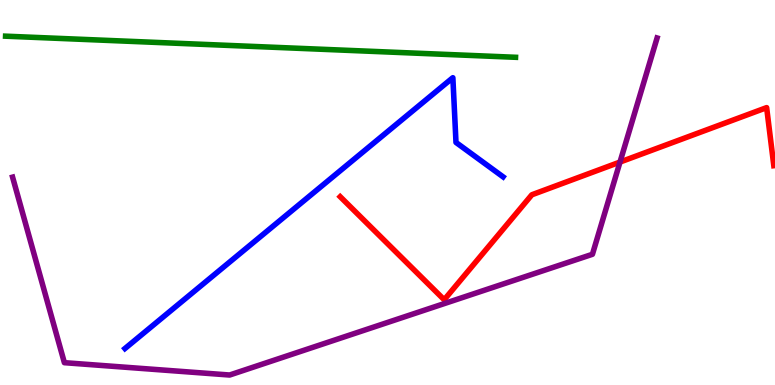[{'lines': ['blue', 'red'], 'intersections': []}, {'lines': ['green', 'red'], 'intersections': []}, {'lines': ['purple', 'red'], 'intersections': [{'x': 8.0, 'y': 5.79}]}, {'lines': ['blue', 'green'], 'intersections': []}, {'lines': ['blue', 'purple'], 'intersections': []}, {'lines': ['green', 'purple'], 'intersections': []}]